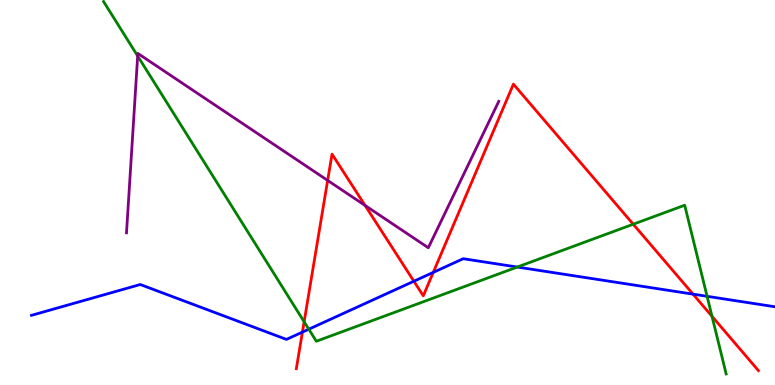[{'lines': ['blue', 'red'], 'intersections': [{'x': 3.9, 'y': 1.37}, {'x': 5.34, 'y': 2.7}, {'x': 5.59, 'y': 2.93}, {'x': 8.94, 'y': 2.36}]}, {'lines': ['green', 'red'], 'intersections': [{'x': 3.92, 'y': 1.64}, {'x': 8.17, 'y': 4.18}, {'x': 9.19, 'y': 1.78}]}, {'lines': ['purple', 'red'], 'intersections': [{'x': 4.23, 'y': 5.31}, {'x': 4.71, 'y': 4.66}]}, {'lines': ['blue', 'green'], 'intersections': [{'x': 3.98, 'y': 1.45}, {'x': 6.67, 'y': 3.06}, {'x': 9.12, 'y': 2.3}]}, {'lines': ['blue', 'purple'], 'intersections': []}, {'lines': ['green', 'purple'], 'intersections': [{'x': 1.78, 'y': 8.55}]}]